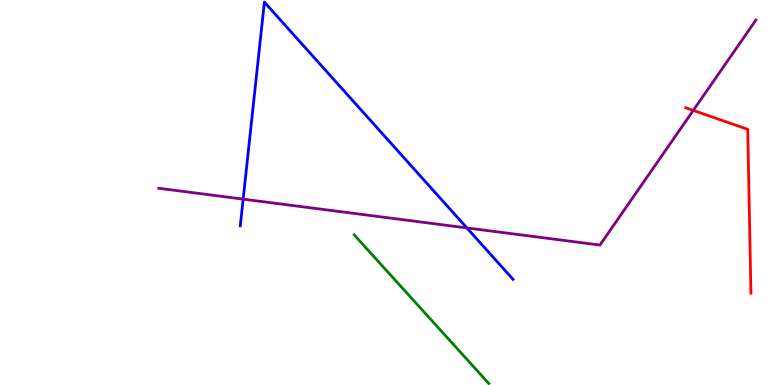[{'lines': ['blue', 'red'], 'intersections': []}, {'lines': ['green', 'red'], 'intersections': []}, {'lines': ['purple', 'red'], 'intersections': [{'x': 8.95, 'y': 7.13}]}, {'lines': ['blue', 'green'], 'intersections': []}, {'lines': ['blue', 'purple'], 'intersections': [{'x': 3.14, 'y': 4.83}, {'x': 6.02, 'y': 4.08}]}, {'lines': ['green', 'purple'], 'intersections': []}]